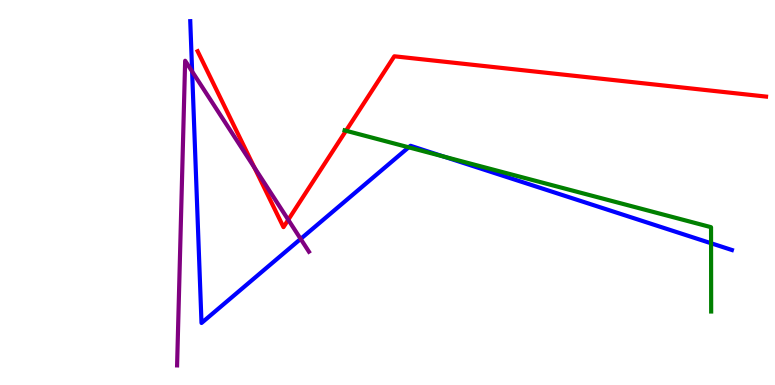[{'lines': ['blue', 'red'], 'intersections': []}, {'lines': ['green', 'red'], 'intersections': [{'x': 4.46, 'y': 6.6}]}, {'lines': ['purple', 'red'], 'intersections': [{'x': 3.28, 'y': 5.65}, {'x': 3.72, 'y': 4.29}]}, {'lines': ['blue', 'green'], 'intersections': [{'x': 5.27, 'y': 6.17}, {'x': 5.73, 'y': 5.93}, {'x': 9.18, 'y': 3.68}]}, {'lines': ['blue', 'purple'], 'intersections': [{'x': 2.48, 'y': 8.14}, {'x': 3.88, 'y': 3.79}]}, {'lines': ['green', 'purple'], 'intersections': []}]